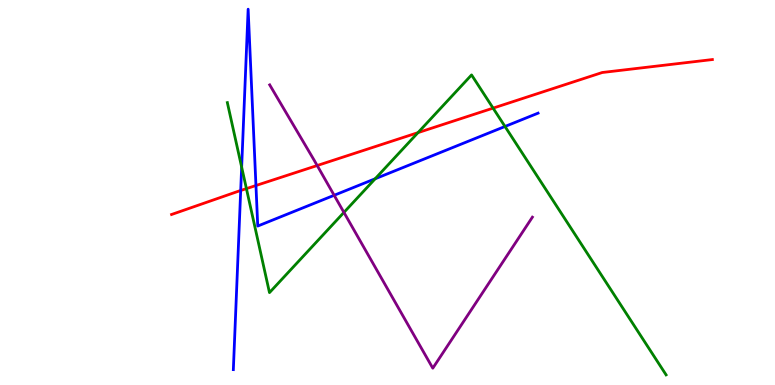[{'lines': ['blue', 'red'], 'intersections': [{'x': 3.11, 'y': 5.05}, {'x': 3.3, 'y': 5.18}]}, {'lines': ['green', 'red'], 'intersections': [{'x': 3.18, 'y': 5.1}, {'x': 5.39, 'y': 6.55}, {'x': 6.36, 'y': 7.19}]}, {'lines': ['purple', 'red'], 'intersections': [{'x': 4.09, 'y': 5.7}]}, {'lines': ['blue', 'green'], 'intersections': [{'x': 3.12, 'y': 5.66}, {'x': 4.84, 'y': 5.36}, {'x': 6.52, 'y': 6.71}]}, {'lines': ['blue', 'purple'], 'intersections': [{'x': 4.31, 'y': 4.93}]}, {'lines': ['green', 'purple'], 'intersections': [{'x': 4.44, 'y': 4.48}]}]